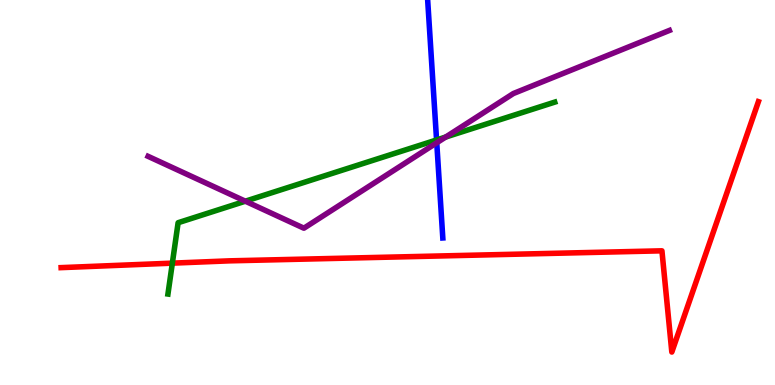[{'lines': ['blue', 'red'], 'intersections': []}, {'lines': ['green', 'red'], 'intersections': [{'x': 2.22, 'y': 3.16}]}, {'lines': ['purple', 'red'], 'intersections': []}, {'lines': ['blue', 'green'], 'intersections': [{'x': 5.63, 'y': 6.36}]}, {'lines': ['blue', 'purple'], 'intersections': [{'x': 5.64, 'y': 6.29}]}, {'lines': ['green', 'purple'], 'intersections': [{'x': 3.17, 'y': 4.77}, {'x': 5.75, 'y': 6.44}]}]